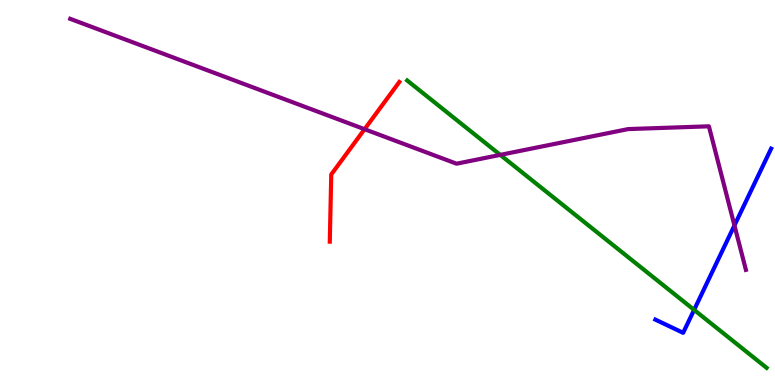[{'lines': ['blue', 'red'], 'intersections': []}, {'lines': ['green', 'red'], 'intersections': []}, {'lines': ['purple', 'red'], 'intersections': [{'x': 4.7, 'y': 6.64}]}, {'lines': ['blue', 'green'], 'intersections': [{'x': 8.96, 'y': 1.95}]}, {'lines': ['blue', 'purple'], 'intersections': [{'x': 9.48, 'y': 4.14}]}, {'lines': ['green', 'purple'], 'intersections': [{'x': 6.45, 'y': 5.98}]}]